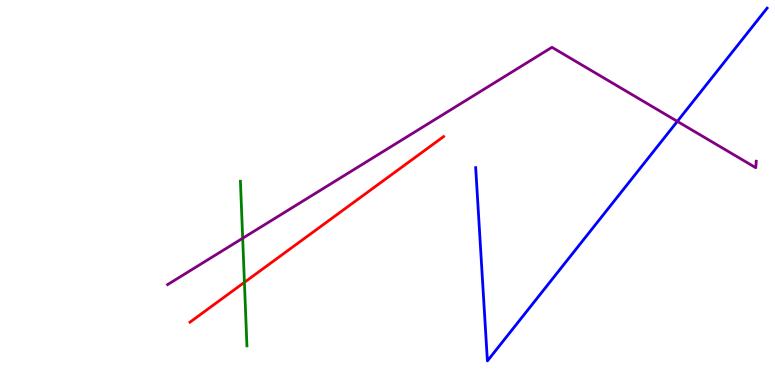[{'lines': ['blue', 'red'], 'intersections': []}, {'lines': ['green', 'red'], 'intersections': [{'x': 3.15, 'y': 2.67}]}, {'lines': ['purple', 'red'], 'intersections': []}, {'lines': ['blue', 'green'], 'intersections': []}, {'lines': ['blue', 'purple'], 'intersections': [{'x': 8.74, 'y': 6.85}]}, {'lines': ['green', 'purple'], 'intersections': [{'x': 3.13, 'y': 3.81}]}]